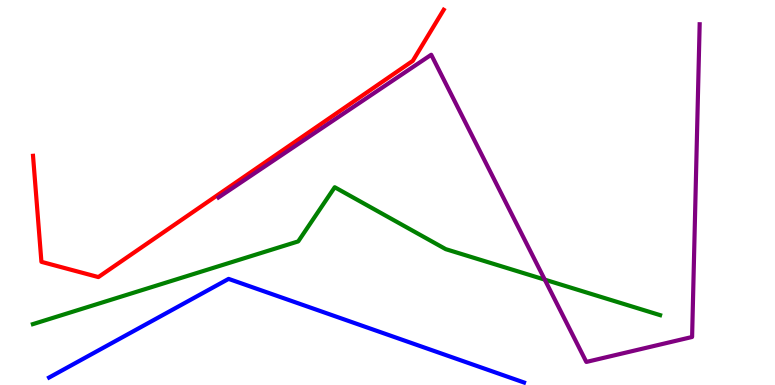[{'lines': ['blue', 'red'], 'intersections': []}, {'lines': ['green', 'red'], 'intersections': []}, {'lines': ['purple', 'red'], 'intersections': []}, {'lines': ['blue', 'green'], 'intersections': []}, {'lines': ['blue', 'purple'], 'intersections': []}, {'lines': ['green', 'purple'], 'intersections': [{'x': 7.03, 'y': 2.74}]}]